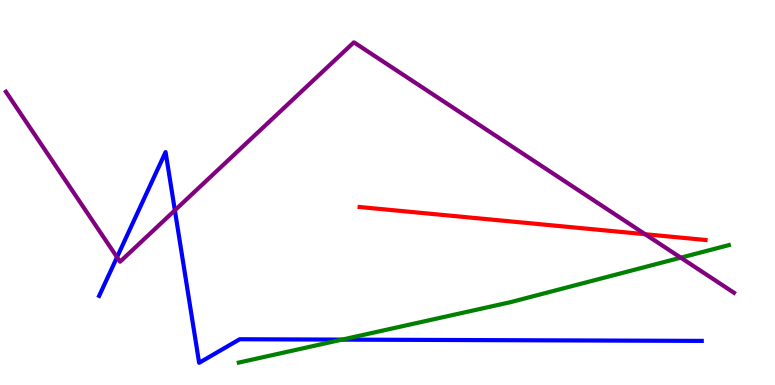[{'lines': ['blue', 'red'], 'intersections': []}, {'lines': ['green', 'red'], 'intersections': []}, {'lines': ['purple', 'red'], 'intersections': [{'x': 8.32, 'y': 3.92}]}, {'lines': ['blue', 'green'], 'intersections': [{'x': 4.41, 'y': 1.18}]}, {'lines': ['blue', 'purple'], 'intersections': [{'x': 1.51, 'y': 3.32}, {'x': 2.26, 'y': 4.54}]}, {'lines': ['green', 'purple'], 'intersections': [{'x': 8.78, 'y': 3.31}]}]